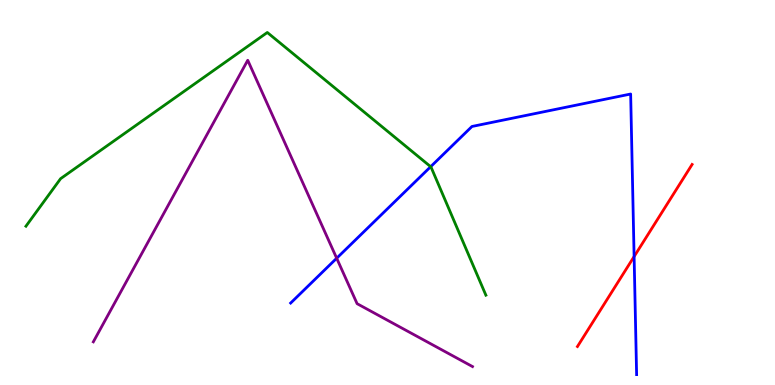[{'lines': ['blue', 'red'], 'intersections': [{'x': 8.18, 'y': 3.34}]}, {'lines': ['green', 'red'], 'intersections': []}, {'lines': ['purple', 'red'], 'intersections': []}, {'lines': ['blue', 'green'], 'intersections': [{'x': 5.56, 'y': 5.67}]}, {'lines': ['blue', 'purple'], 'intersections': [{'x': 4.34, 'y': 3.29}]}, {'lines': ['green', 'purple'], 'intersections': []}]